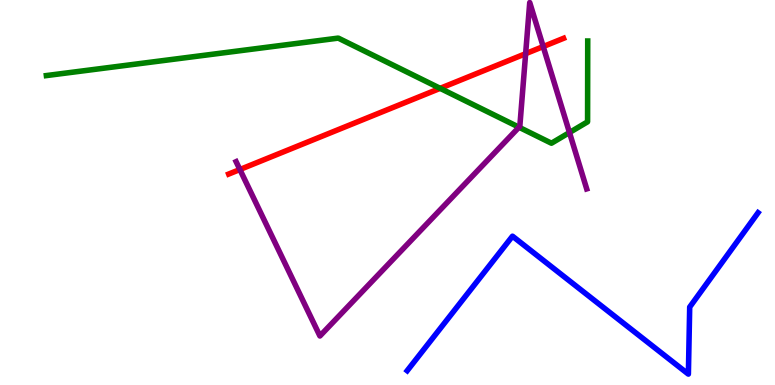[{'lines': ['blue', 'red'], 'intersections': []}, {'lines': ['green', 'red'], 'intersections': [{'x': 5.68, 'y': 7.71}]}, {'lines': ['purple', 'red'], 'intersections': [{'x': 3.1, 'y': 5.6}, {'x': 6.78, 'y': 8.61}, {'x': 7.01, 'y': 8.79}]}, {'lines': ['blue', 'green'], 'intersections': []}, {'lines': ['blue', 'purple'], 'intersections': []}, {'lines': ['green', 'purple'], 'intersections': [{'x': 6.7, 'y': 6.7}, {'x': 7.35, 'y': 6.56}]}]